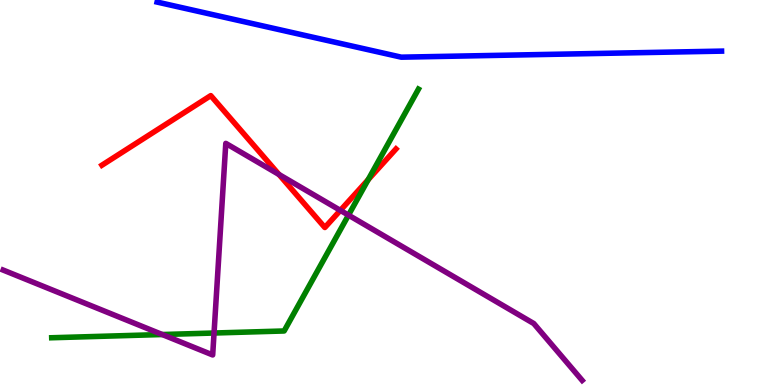[{'lines': ['blue', 'red'], 'intersections': []}, {'lines': ['green', 'red'], 'intersections': [{'x': 4.75, 'y': 5.33}]}, {'lines': ['purple', 'red'], 'intersections': [{'x': 3.6, 'y': 5.47}, {'x': 4.39, 'y': 4.54}]}, {'lines': ['blue', 'green'], 'intersections': []}, {'lines': ['blue', 'purple'], 'intersections': []}, {'lines': ['green', 'purple'], 'intersections': [{'x': 2.09, 'y': 1.31}, {'x': 2.76, 'y': 1.35}, {'x': 4.5, 'y': 4.41}]}]